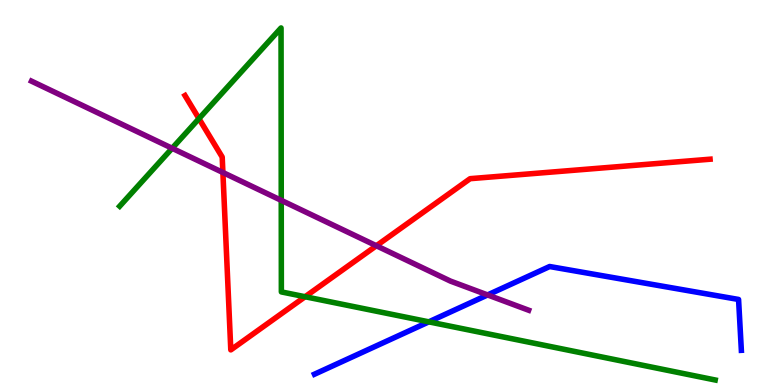[{'lines': ['blue', 'red'], 'intersections': []}, {'lines': ['green', 'red'], 'intersections': [{'x': 2.57, 'y': 6.92}, {'x': 3.94, 'y': 2.29}]}, {'lines': ['purple', 'red'], 'intersections': [{'x': 2.88, 'y': 5.52}, {'x': 4.86, 'y': 3.62}]}, {'lines': ['blue', 'green'], 'intersections': [{'x': 5.53, 'y': 1.64}]}, {'lines': ['blue', 'purple'], 'intersections': [{'x': 6.29, 'y': 2.34}]}, {'lines': ['green', 'purple'], 'intersections': [{'x': 2.22, 'y': 6.15}, {'x': 3.63, 'y': 4.8}]}]